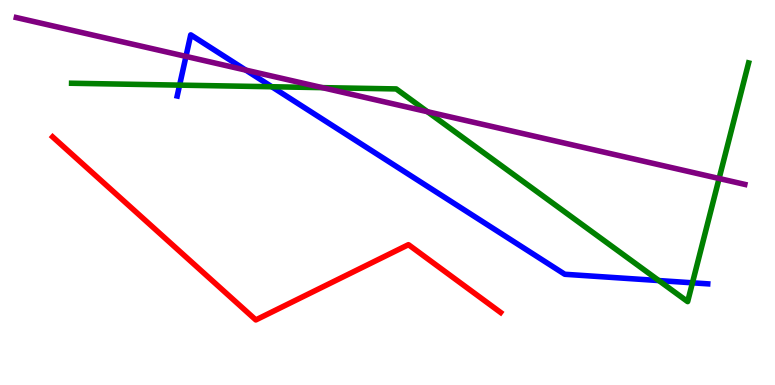[{'lines': ['blue', 'red'], 'intersections': []}, {'lines': ['green', 'red'], 'intersections': []}, {'lines': ['purple', 'red'], 'intersections': []}, {'lines': ['blue', 'green'], 'intersections': [{'x': 2.32, 'y': 7.79}, {'x': 3.51, 'y': 7.75}, {'x': 8.5, 'y': 2.71}, {'x': 8.93, 'y': 2.65}]}, {'lines': ['blue', 'purple'], 'intersections': [{'x': 2.4, 'y': 8.53}, {'x': 3.17, 'y': 8.18}]}, {'lines': ['green', 'purple'], 'intersections': [{'x': 4.16, 'y': 7.72}, {'x': 5.52, 'y': 7.1}, {'x': 9.28, 'y': 5.36}]}]